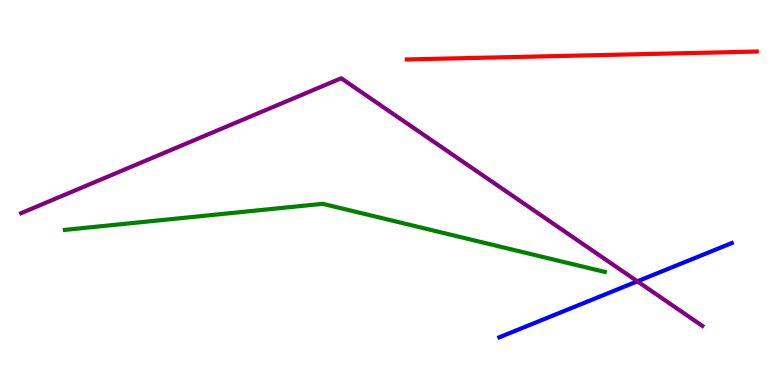[{'lines': ['blue', 'red'], 'intersections': []}, {'lines': ['green', 'red'], 'intersections': []}, {'lines': ['purple', 'red'], 'intersections': []}, {'lines': ['blue', 'green'], 'intersections': []}, {'lines': ['blue', 'purple'], 'intersections': [{'x': 8.22, 'y': 2.69}]}, {'lines': ['green', 'purple'], 'intersections': []}]